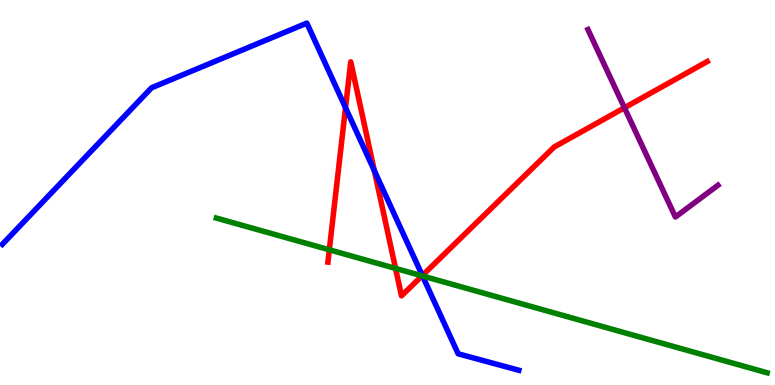[{'lines': ['blue', 'red'], 'intersections': [{'x': 4.46, 'y': 7.2}, {'x': 4.83, 'y': 5.57}, {'x': 5.45, 'y': 2.84}]}, {'lines': ['green', 'red'], 'intersections': [{'x': 4.25, 'y': 3.51}, {'x': 5.1, 'y': 3.03}, {'x': 5.45, 'y': 2.84}]}, {'lines': ['purple', 'red'], 'intersections': [{'x': 8.06, 'y': 7.2}]}, {'lines': ['blue', 'green'], 'intersections': [{'x': 5.45, 'y': 2.83}]}, {'lines': ['blue', 'purple'], 'intersections': []}, {'lines': ['green', 'purple'], 'intersections': []}]